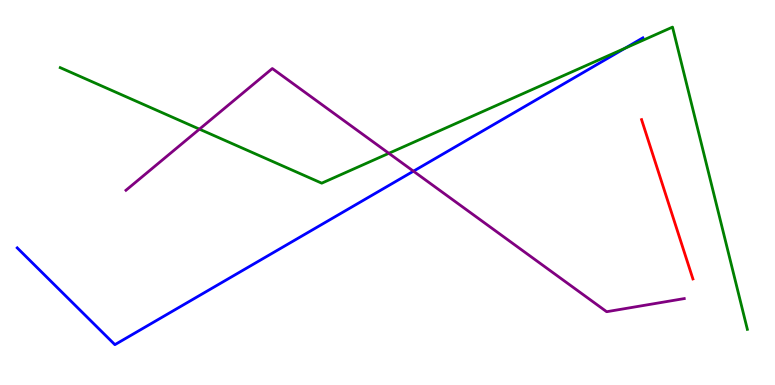[{'lines': ['blue', 'red'], 'intersections': []}, {'lines': ['green', 'red'], 'intersections': []}, {'lines': ['purple', 'red'], 'intersections': []}, {'lines': ['blue', 'green'], 'intersections': [{'x': 8.07, 'y': 8.75}]}, {'lines': ['blue', 'purple'], 'intersections': [{'x': 5.33, 'y': 5.55}]}, {'lines': ['green', 'purple'], 'intersections': [{'x': 2.57, 'y': 6.65}, {'x': 5.02, 'y': 6.02}]}]